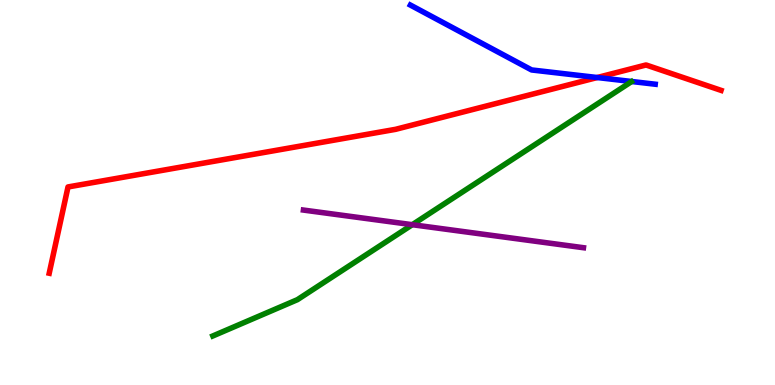[{'lines': ['blue', 'red'], 'intersections': [{'x': 7.71, 'y': 7.99}]}, {'lines': ['green', 'red'], 'intersections': []}, {'lines': ['purple', 'red'], 'intersections': []}, {'lines': ['blue', 'green'], 'intersections': []}, {'lines': ['blue', 'purple'], 'intersections': []}, {'lines': ['green', 'purple'], 'intersections': [{'x': 5.32, 'y': 4.16}]}]